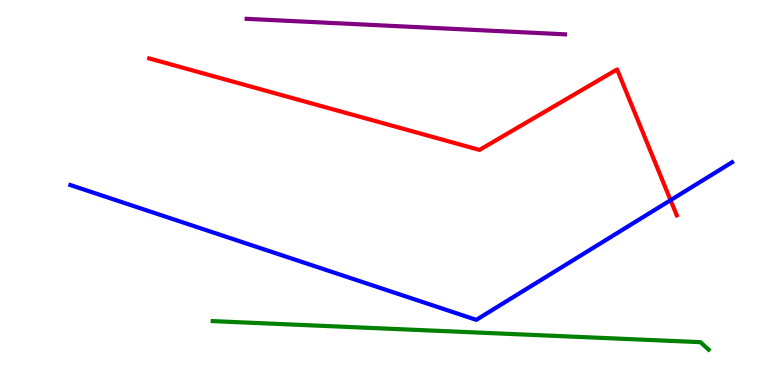[{'lines': ['blue', 'red'], 'intersections': [{'x': 8.65, 'y': 4.8}]}, {'lines': ['green', 'red'], 'intersections': []}, {'lines': ['purple', 'red'], 'intersections': []}, {'lines': ['blue', 'green'], 'intersections': []}, {'lines': ['blue', 'purple'], 'intersections': []}, {'lines': ['green', 'purple'], 'intersections': []}]